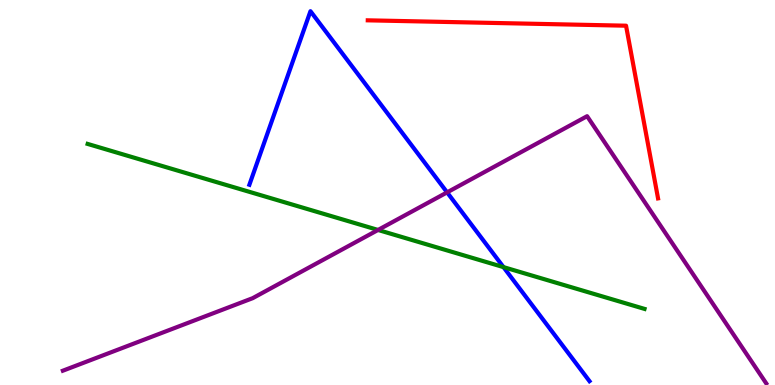[{'lines': ['blue', 'red'], 'intersections': []}, {'lines': ['green', 'red'], 'intersections': []}, {'lines': ['purple', 'red'], 'intersections': []}, {'lines': ['blue', 'green'], 'intersections': [{'x': 6.5, 'y': 3.06}]}, {'lines': ['blue', 'purple'], 'intersections': [{'x': 5.77, 'y': 5.0}]}, {'lines': ['green', 'purple'], 'intersections': [{'x': 4.88, 'y': 4.03}]}]